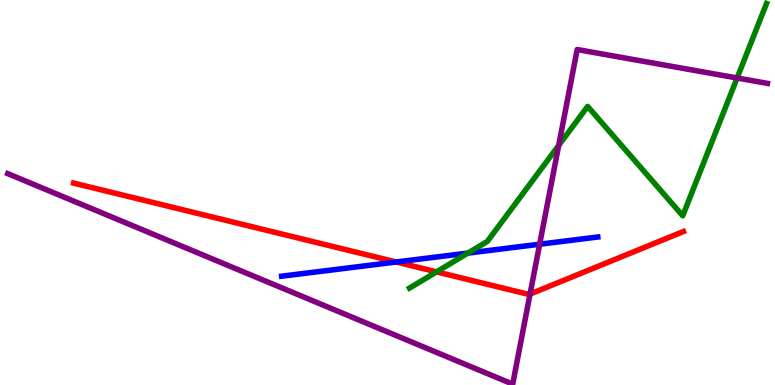[{'lines': ['blue', 'red'], 'intersections': [{'x': 5.11, 'y': 3.2}]}, {'lines': ['green', 'red'], 'intersections': [{'x': 5.63, 'y': 2.94}]}, {'lines': ['purple', 'red'], 'intersections': [{'x': 6.84, 'y': 2.36}]}, {'lines': ['blue', 'green'], 'intersections': [{'x': 6.04, 'y': 3.43}]}, {'lines': ['blue', 'purple'], 'intersections': [{'x': 6.96, 'y': 3.66}]}, {'lines': ['green', 'purple'], 'intersections': [{'x': 7.21, 'y': 6.22}, {'x': 9.51, 'y': 7.97}]}]